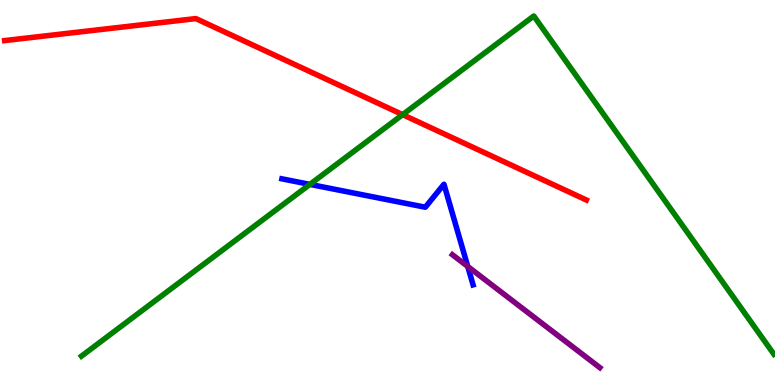[{'lines': ['blue', 'red'], 'intersections': []}, {'lines': ['green', 'red'], 'intersections': [{'x': 5.2, 'y': 7.02}]}, {'lines': ['purple', 'red'], 'intersections': []}, {'lines': ['blue', 'green'], 'intersections': [{'x': 4.0, 'y': 5.21}]}, {'lines': ['blue', 'purple'], 'intersections': [{'x': 6.04, 'y': 3.08}]}, {'lines': ['green', 'purple'], 'intersections': []}]